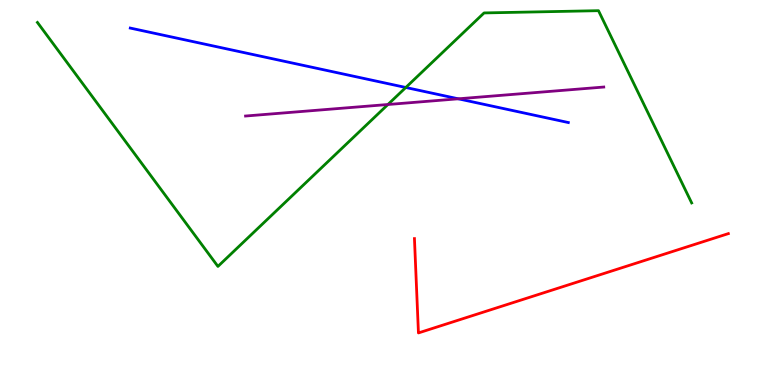[{'lines': ['blue', 'red'], 'intersections': []}, {'lines': ['green', 'red'], 'intersections': []}, {'lines': ['purple', 'red'], 'intersections': []}, {'lines': ['blue', 'green'], 'intersections': [{'x': 5.24, 'y': 7.73}]}, {'lines': ['blue', 'purple'], 'intersections': [{'x': 5.91, 'y': 7.43}]}, {'lines': ['green', 'purple'], 'intersections': [{'x': 5.01, 'y': 7.29}]}]